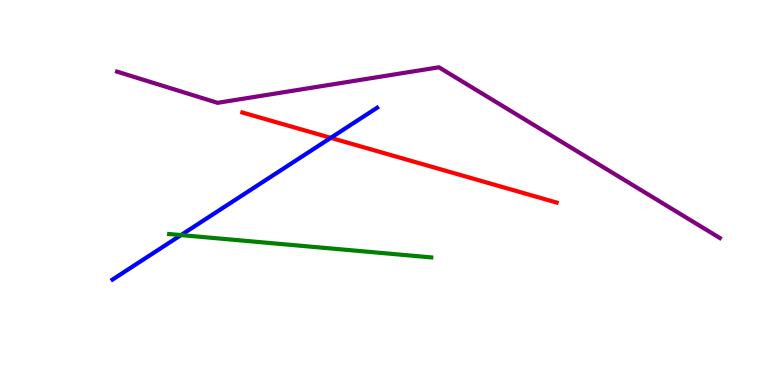[{'lines': ['blue', 'red'], 'intersections': [{'x': 4.27, 'y': 6.42}]}, {'lines': ['green', 'red'], 'intersections': []}, {'lines': ['purple', 'red'], 'intersections': []}, {'lines': ['blue', 'green'], 'intersections': [{'x': 2.34, 'y': 3.89}]}, {'lines': ['blue', 'purple'], 'intersections': []}, {'lines': ['green', 'purple'], 'intersections': []}]